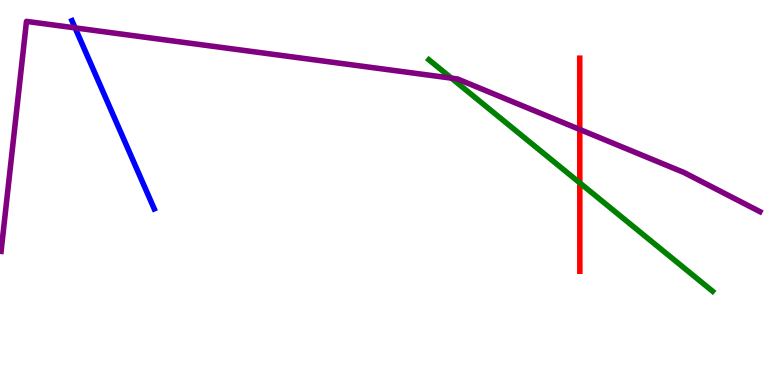[{'lines': ['blue', 'red'], 'intersections': []}, {'lines': ['green', 'red'], 'intersections': [{'x': 7.48, 'y': 5.25}]}, {'lines': ['purple', 'red'], 'intersections': [{'x': 7.48, 'y': 6.64}]}, {'lines': ['blue', 'green'], 'intersections': []}, {'lines': ['blue', 'purple'], 'intersections': [{'x': 0.969, 'y': 9.28}]}, {'lines': ['green', 'purple'], 'intersections': [{'x': 5.82, 'y': 7.97}]}]